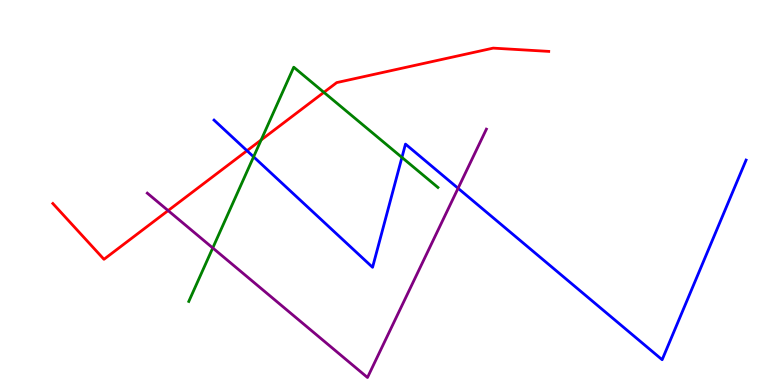[{'lines': ['blue', 'red'], 'intersections': [{'x': 3.19, 'y': 6.09}]}, {'lines': ['green', 'red'], 'intersections': [{'x': 3.37, 'y': 6.36}, {'x': 4.18, 'y': 7.6}]}, {'lines': ['purple', 'red'], 'intersections': [{'x': 2.17, 'y': 4.53}]}, {'lines': ['blue', 'green'], 'intersections': [{'x': 3.27, 'y': 5.93}, {'x': 5.19, 'y': 5.91}]}, {'lines': ['blue', 'purple'], 'intersections': [{'x': 5.91, 'y': 5.11}]}, {'lines': ['green', 'purple'], 'intersections': [{'x': 2.75, 'y': 3.56}]}]